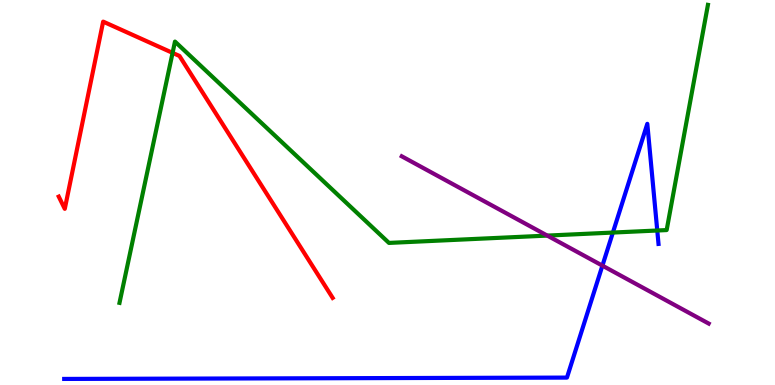[{'lines': ['blue', 'red'], 'intersections': []}, {'lines': ['green', 'red'], 'intersections': [{'x': 2.23, 'y': 8.63}]}, {'lines': ['purple', 'red'], 'intersections': []}, {'lines': ['blue', 'green'], 'intersections': [{'x': 7.91, 'y': 3.96}, {'x': 8.48, 'y': 4.01}]}, {'lines': ['blue', 'purple'], 'intersections': [{'x': 7.77, 'y': 3.1}]}, {'lines': ['green', 'purple'], 'intersections': [{'x': 7.06, 'y': 3.88}]}]